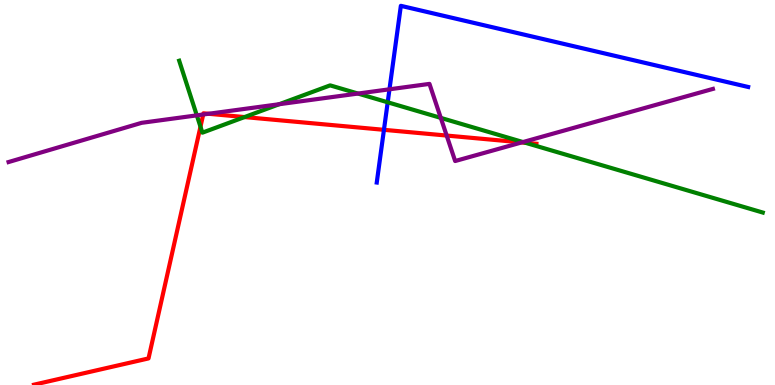[{'lines': ['blue', 'red'], 'intersections': [{'x': 4.95, 'y': 6.63}]}, {'lines': ['green', 'red'], 'intersections': [{'x': 2.59, 'y': 6.71}, {'x': 3.16, 'y': 6.96}, {'x': 6.78, 'y': 6.29}]}, {'lines': ['purple', 'red'], 'intersections': [{'x': 2.62, 'y': 7.03}, {'x': 2.69, 'y': 7.04}, {'x': 5.76, 'y': 6.48}, {'x': 6.73, 'y': 6.3}]}, {'lines': ['blue', 'green'], 'intersections': [{'x': 5.0, 'y': 7.34}]}, {'lines': ['blue', 'purple'], 'intersections': [{'x': 5.03, 'y': 7.68}]}, {'lines': ['green', 'purple'], 'intersections': [{'x': 2.54, 'y': 7.0}, {'x': 3.6, 'y': 7.29}, {'x': 4.62, 'y': 7.57}, {'x': 5.69, 'y': 6.94}, {'x': 6.75, 'y': 6.31}]}]